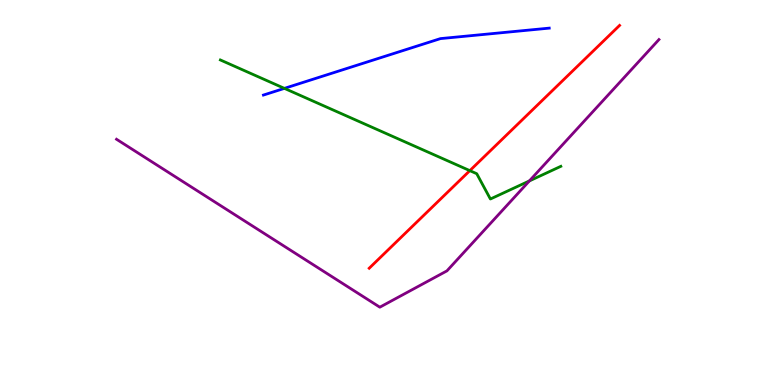[{'lines': ['blue', 'red'], 'intersections': []}, {'lines': ['green', 'red'], 'intersections': [{'x': 6.06, 'y': 5.57}]}, {'lines': ['purple', 'red'], 'intersections': []}, {'lines': ['blue', 'green'], 'intersections': [{'x': 3.67, 'y': 7.7}]}, {'lines': ['blue', 'purple'], 'intersections': []}, {'lines': ['green', 'purple'], 'intersections': [{'x': 6.83, 'y': 5.3}]}]